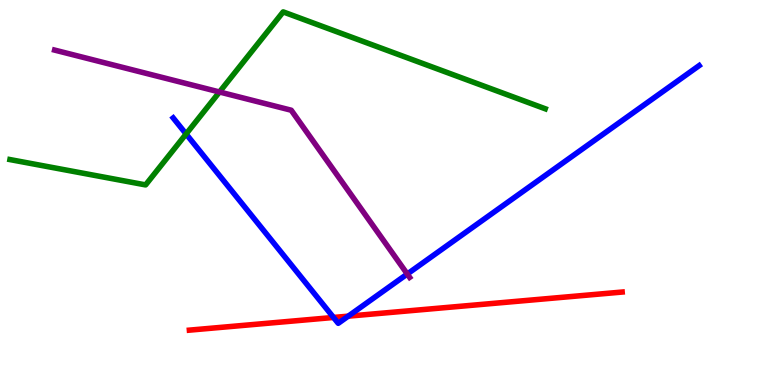[{'lines': ['blue', 'red'], 'intersections': [{'x': 4.3, 'y': 1.75}, {'x': 4.49, 'y': 1.79}]}, {'lines': ['green', 'red'], 'intersections': []}, {'lines': ['purple', 'red'], 'intersections': []}, {'lines': ['blue', 'green'], 'intersections': [{'x': 2.4, 'y': 6.52}]}, {'lines': ['blue', 'purple'], 'intersections': [{'x': 5.26, 'y': 2.88}]}, {'lines': ['green', 'purple'], 'intersections': [{'x': 2.83, 'y': 7.61}]}]